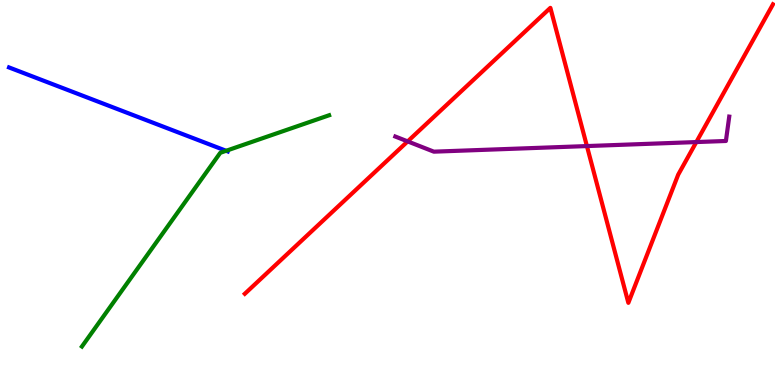[{'lines': ['blue', 'red'], 'intersections': []}, {'lines': ['green', 'red'], 'intersections': []}, {'lines': ['purple', 'red'], 'intersections': [{'x': 5.26, 'y': 6.33}, {'x': 7.57, 'y': 6.21}, {'x': 8.98, 'y': 6.31}]}, {'lines': ['blue', 'green'], 'intersections': [{'x': 2.92, 'y': 6.08}]}, {'lines': ['blue', 'purple'], 'intersections': []}, {'lines': ['green', 'purple'], 'intersections': []}]